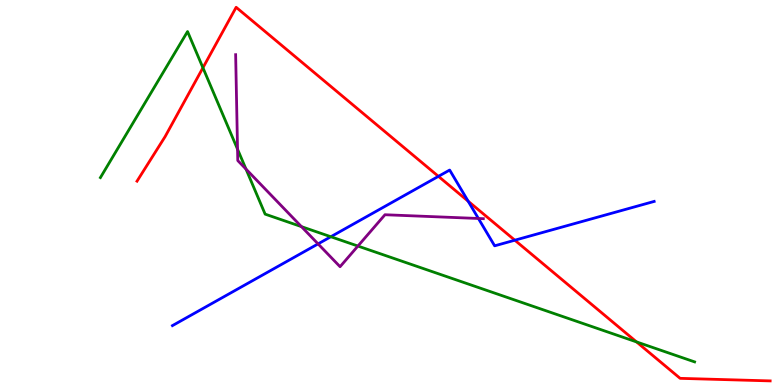[{'lines': ['blue', 'red'], 'intersections': [{'x': 5.66, 'y': 5.42}, {'x': 6.04, 'y': 4.77}, {'x': 6.64, 'y': 3.76}]}, {'lines': ['green', 'red'], 'intersections': [{'x': 2.62, 'y': 8.24}, {'x': 8.21, 'y': 1.12}]}, {'lines': ['purple', 'red'], 'intersections': []}, {'lines': ['blue', 'green'], 'intersections': [{'x': 4.27, 'y': 3.85}]}, {'lines': ['blue', 'purple'], 'intersections': [{'x': 4.1, 'y': 3.67}, {'x': 6.17, 'y': 4.33}]}, {'lines': ['green', 'purple'], 'intersections': [{'x': 3.07, 'y': 6.12}, {'x': 3.17, 'y': 5.61}, {'x': 3.89, 'y': 4.11}, {'x': 4.62, 'y': 3.61}]}]